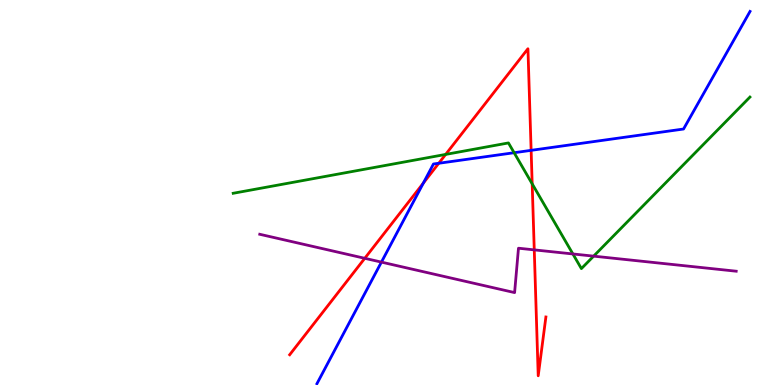[{'lines': ['blue', 'red'], 'intersections': [{'x': 5.46, 'y': 5.24}, {'x': 5.66, 'y': 5.76}, {'x': 6.85, 'y': 6.09}]}, {'lines': ['green', 'red'], 'intersections': [{'x': 5.75, 'y': 5.99}, {'x': 6.87, 'y': 5.23}]}, {'lines': ['purple', 'red'], 'intersections': [{'x': 4.71, 'y': 3.29}, {'x': 6.89, 'y': 3.51}]}, {'lines': ['blue', 'green'], 'intersections': [{'x': 6.63, 'y': 6.03}]}, {'lines': ['blue', 'purple'], 'intersections': [{'x': 4.92, 'y': 3.19}]}, {'lines': ['green', 'purple'], 'intersections': [{'x': 7.39, 'y': 3.4}, {'x': 7.66, 'y': 3.35}]}]